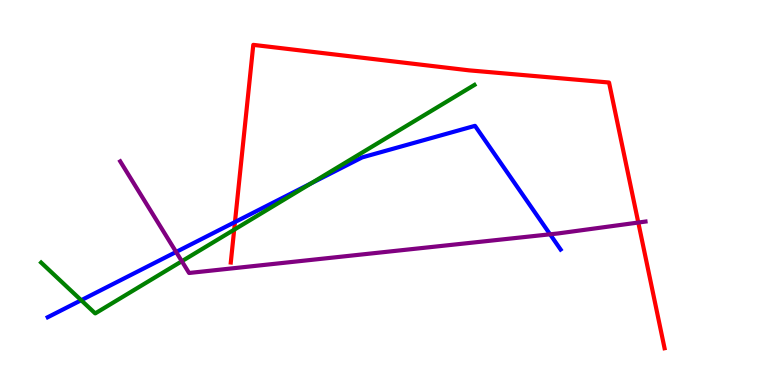[{'lines': ['blue', 'red'], 'intersections': [{'x': 3.03, 'y': 4.23}]}, {'lines': ['green', 'red'], 'intersections': [{'x': 3.02, 'y': 4.03}]}, {'lines': ['purple', 'red'], 'intersections': [{'x': 8.24, 'y': 4.22}]}, {'lines': ['blue', 'green'], 'intersections': [{'x': 1.05, 'y': 2.2}, {'x': 4.01, 'y': 5.24}]}, {'lines': ['blue', 'purple'], 'intersections': [{'x': 2.27, 'y': 3.46}, {'x': 7.1, 'y': 3.91}]}, {'lines': ['green', 'purple'], 'intersections': [{'x': 2.35, 'y': 3.21}]}]